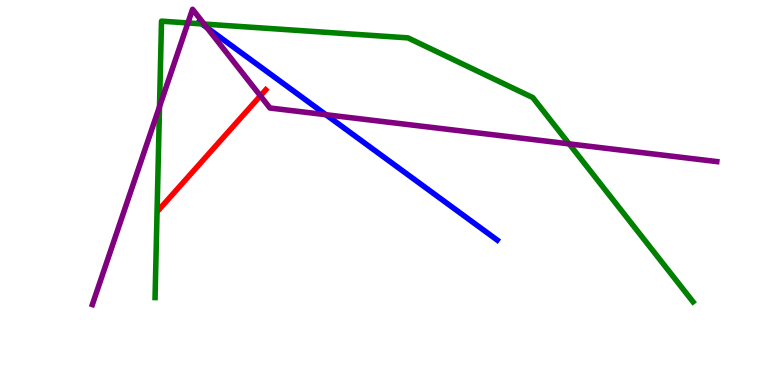[{'lines': ['blue', 'red'], 'intersections': []}, {'lines': ['green', 'red'], 'intersections': []}, {'lines': ['purple', 'red'], 'intersections': [{'x': 3.36, 'y': 7.51}]}, {'lines': ['blue', 'green'], 'intersections': [{'x': 2.6, 'y': 9.38}]}, {'lines': ['blue', 'purple'], 'intersections': [{'x': 2.67, 'y': 9.28}, {'x': 4.21, 'y': 7.02}]}, {'lines': ['green', 'purple'], 'intersections': [{'x': 2.06, 'y': 7.23}, {'x': 2.42, 'y': 9.4}, {'x': 2.63, 'y': 9.38}, {'x': 7.34, 'y': 6.26}]}]